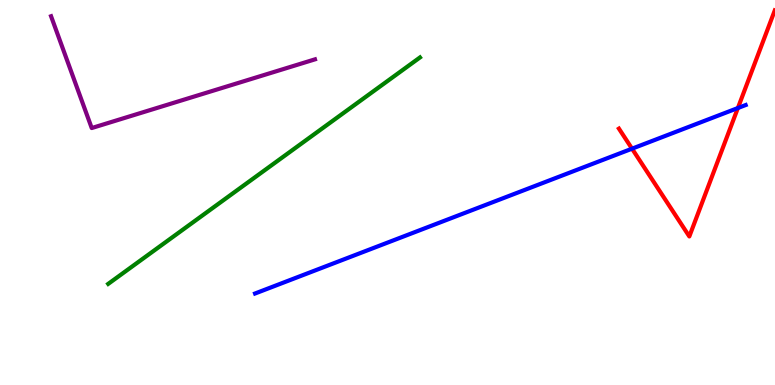[{'lines': ['blue', 'red'], 'intersections': [{'x': 8.16, 'y': 6.14}, {'x': 9.52, 'y': 7.19}]}, {'lines': ['green', 'red'], 'intersections': []}, {'lines': ['purple', 'red'], 'intersections': []}, {'lines': ['blue', 'green'], 'intersections': []}, {'lines': ['blue', 'purple'], 'intersections': []}, {'lines': ['green', 'purple'], 'intersections': []}]